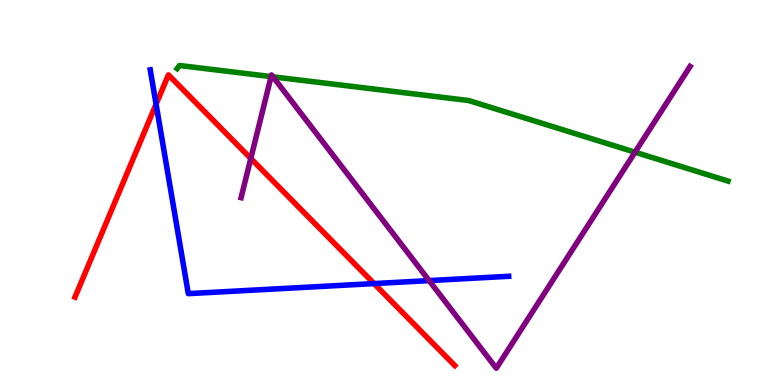[{'lines': ['blue', 'red'], 'intersections': [{'x': 2.01, 'y': 7.29}, {'x': 4.83, 'y': 2.63}]}, {'lines': ['green', 'red'], 'intersections': []}, {'lines': ['purple', 'red'], 'intersections': [{'x': 3.24, 'y': 5.88}]}, {'lines': ['blue', 'green'], 'intersections': []}, {'lines': ['blue', 'purple'], 'intersections': [{'x': 5.54, 'y': 2.71}]}, {'lines': ['green', 'purple'], 'intersections': [{'x': 3.5, 'y': 8.01}, {'x': 3.52, 'y': 8.0}, {'x': 8.19, 'y': 6.05}]}]